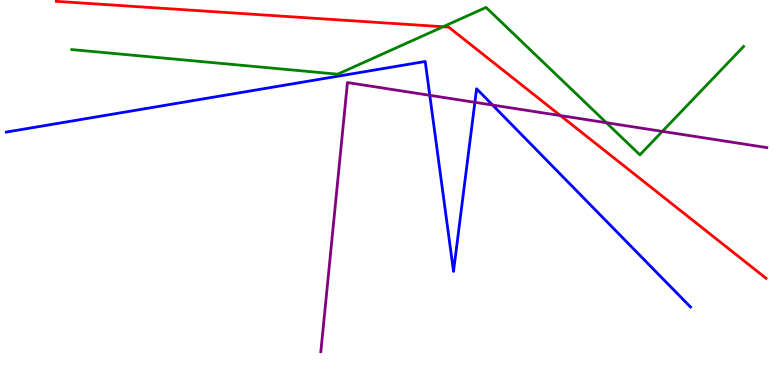[{'lines': ['blue', 'red'], 'intersections': []}, {'lines': ['green', 'red'], 'intersections': [{'x': 5.72, 'y': 9.31}]}, {'lines': ['purple', 'red'], 'intersections': [{'x': 7.23, 'y': 7.0}]}, {'lines': ['blue', 'green'], 'intersections': []}, {'lines': ['blue', 'purple'], 'intersections': [{'x': 5.55, 'y': 7.52}, {'x': 6.13, 'y': 7.34}, {'x': 6.36, 'y': 7.27}]}, {'lines': ['green', 'purple'], 'intersections': [{'x': 7.82, 'y': 6.81}, {'x': 8.55, 'y': 6.59}]}]